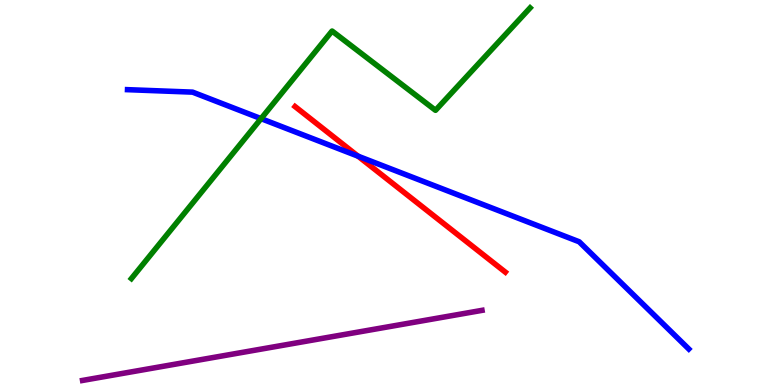[{'lines': ['blue', 'red'], 'intersections': [{'x': 4.62, 'y': 5.94}]}, {'lines': ['green', 'red'], 'intersections': []}, {'lines': ['purple', 'red'], 'intersections': []}, {'lines': ['blue', 'green'], 'intersections': [{'x': 3.37, 'y': 6.92}]}, {'lines': ['blue', 'purple'], 'intersections': []}, {'lines': ['green', 'purple'], 'intersections': []}]